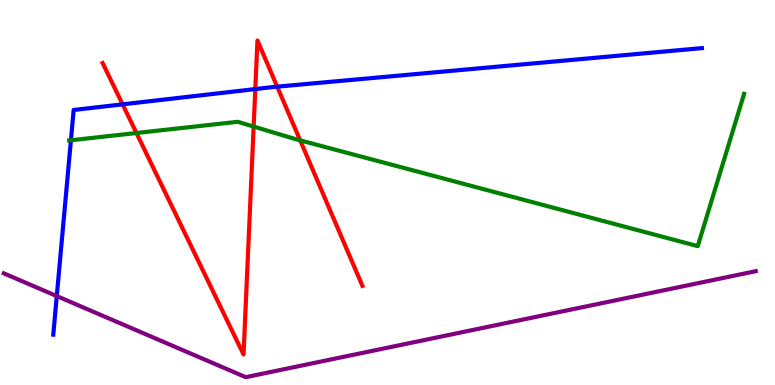[{'lines': ['blue', 'red'], 'intersections': [{'x': 1.58, 'y': 7.29}, {'x': 3.29, 'y': 7.69}, {'x': 3.58, 'y': 7.75}]}, {'lines': ['green', 'red'], 'intersections': [{'x': 1.76, 'y': 6.55}, {'x': 3.27, 'y': 6.71}, {'x': 3.87, 'y': 6.35}]}, {'lines': ['purple', 'red'], 'intersections': []}, {'lines': ['blue', 'green'], 'intersections': [{'x': 0.915, 'y': 6.36}]}, {'lines': ['blue', 'purple'], 'intersections': [{'x': 0.733, 'y': 2.31}]}, {'lines': ['green', 'purple'], 'intersections': []}]